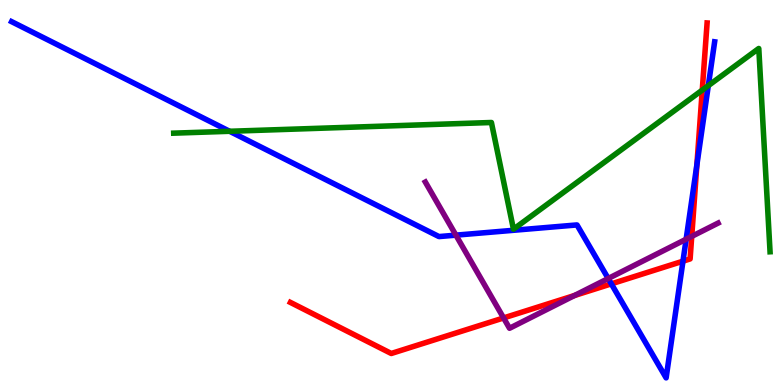[{'lines': ['blue', 'red'], 'intersections': [{'x': 7.89, 'y': 2.63}, {'x': 8.81, 'y': 3.22}, {'x': 8.99, 'y': 5.72}]}, {'lines': ['green', 'red'], 'intersections': [{'x': 9.06, 'y': 7.66}]}, {'lines': ['purple', 'red'], 'intersections': [{'x': 6.5, 'y': 1.74}, {'x': 7.41, 'y': 2.32}, {'x': 8.93, 'y': 3.86}]}, {'lines': ['blue', 'green'], 'intersections': [{'x': 2.96, 'y': 6.59}, {'x': 9.14, 'y': 7.78}]}, {'lines': ['blue', 'purple'], 'intersections': [{'x': 5.88, 'y': 3.89}, {'x': 7.85, 'y': 2.77}, {'x': 8.85, 'y': 3.79}]}, {'lines': ['green', 'purple'], 'intersections': []}]